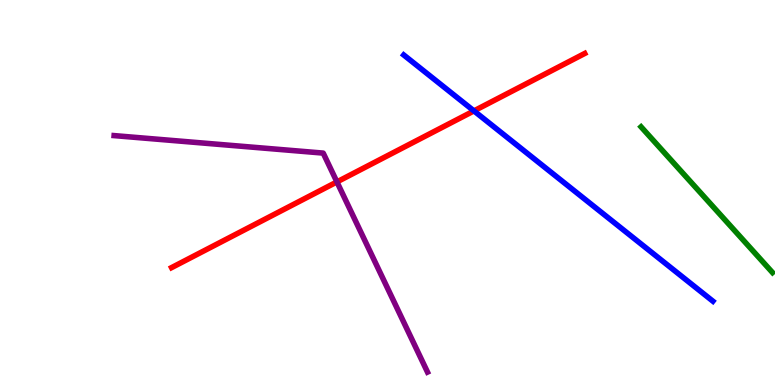[{'lines': ['blue', 'red'], 'intersections': [{'x': 6.12, 'y': 7.12}]}, {'lines': ['green', 'red'], 'intersections': []}, {'lines': ['purple', 'red'], 'intersections': [{'x': 4.35, 'y': 5.27}]}, {'lines': ['blue', 'green'], 'intersections': []}, {'lines': ['blue', 'purple'], 'intersections': []}, {'lines': ['green', 'purple'], 'intersections': []}]